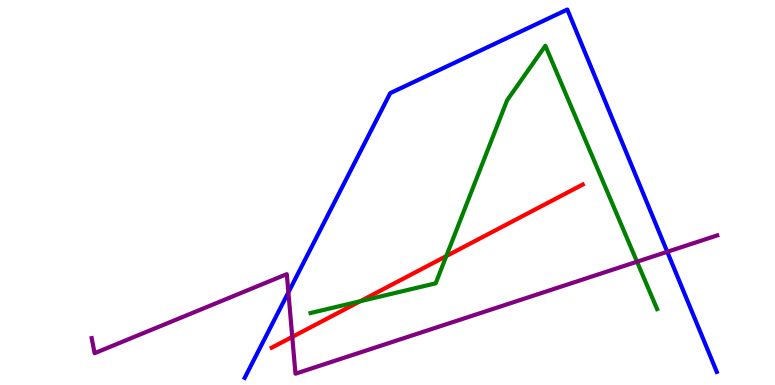[{'lines': ['blue', 'red'], 'intersections': []}, {'lines': ['green', 'red'], 'intersections': [{'x': 4.65, 'y': 2.18}, {'x': 5.76, 'y': 3.35}]}, {'lines': ['purple', 'red'], 'intersections': [{'x': 3.77, 'y': 1.25}]}, {'lines': ['blue', 'green'], 'intersections': []}, {'lines': ['blue', 'purple'], 'intersections': [{'x': 3.72, 'y': 2.41}, {'x': 8.61, 'y': 3.46}]}, {'lines': ['green', 'purple'], 'intersections': [{'x': 8.22, 'y': 3.2}]}]